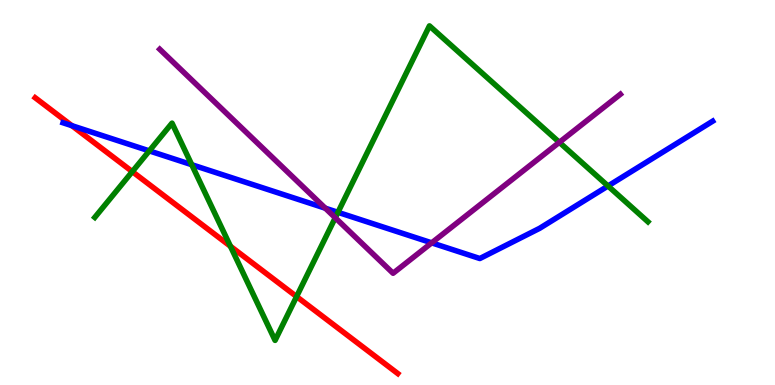[{'lines': ['blue', 'red'], 'intersections': [{'x': 0.928, 'y': 6.74}]}, {'lines': ['green', 'red'], 'intersections': [{'x': 1.71, 'y': 5.54}, {'x': 2.97, 'y': 3.6}, {'x': 3.83, 'y': 2.3}]}, {'lines': ['purple', 'red'], 'intersections': []}, {'lines': ['blue', 'green'], 'intersections': [{'x': 1.93, 'y': 6.08}, {'x': 2.47, 'y': 5.72}, {'x': 4.36, 'y': 4.49}, {'x': 7.85, 'y': 5.17}]}, {'lines': ['blue', 'purple'], 'intersections': [{'x': 4.2, 'y': 4.59}, {'x': 5.57, 'y': 3.69}]}, {'lines': ['green', 'purple'], 'intersections': [{'x': 4.33, 'y': 4.34}, {'x': 7.22, 'y': 6.3}]}]